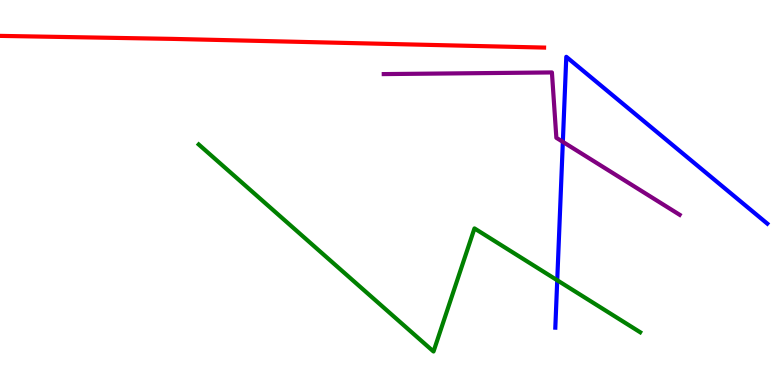[{'lines': ['blue', 'red'], 'intersections': []}, {'lines': ['green', 'red'], 'intersections': []}, {'lines': ['purple', 'red'], 'intersections': []}, {'lines': ['blue', 'green'], 'intersections': [{'x': 7.19, 'y': 2.72}]}, {'lines': ['blue', 'purple'], 'intersections': [{'x': 7.26, 'y': 6.32}]}, {'lines': ['green', 'purple'], 'intersections': []}]